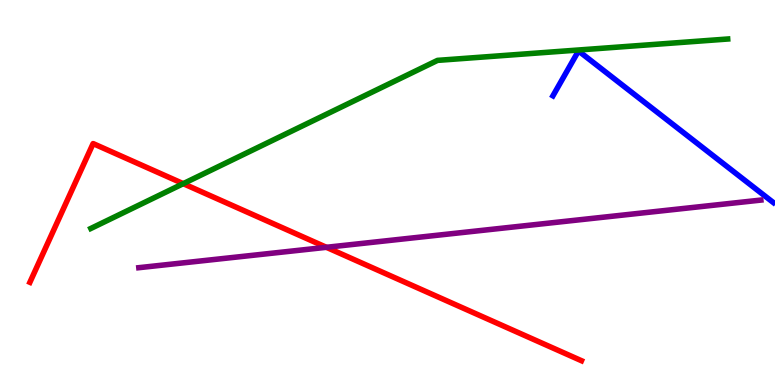[{'lines': ['blue', 'red'], 'intersections': []}, {'lines': ['green', 'red'], 'intersections': [{'x': 2.36, 'y': 5.23}]}, {'lines': ['purple', 'red'], 'intersections': [{'x': 4.21, 'y': 3.58}]}, {'lines': ['blue', 'green'], 'intersections': []}, {'lines': ['blue', 'purple'], 'intersections': []}, {'lines': ['green', 'purple'], 'intersections': []}]